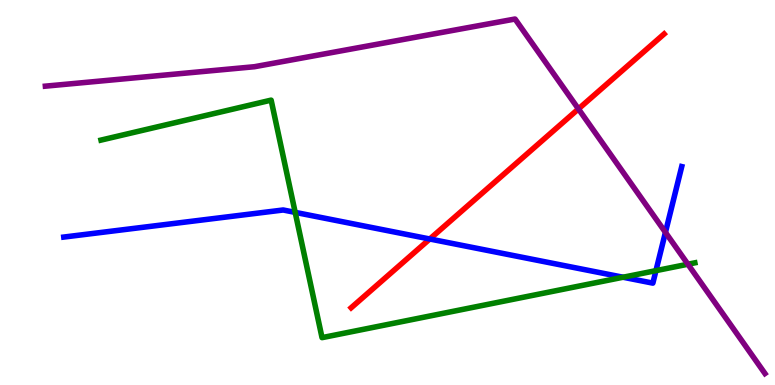[{'lines': ['blue', 'red'], 'intersections': [{'x': 5.55, 'y': 3.79}]}, {'lines': ['green', 'red'], 'intersections': []}, {'lines': ['purple', 'red'], 'intersections': [{'x': 7.46, 'y': 7.17}]}, {'lines': ['blue', 'green'], 'intersections': [{'x': 3.81, 'y': 4.48}, {'x': 8.04, 'y': 2.8}, {'x': 8.46, 'y': 2.97}]}, {'lines': ['blue', 'purple'], 'intersections': [{'x': 8.59, 'y': 3.96}]}, {'lines': ['green', 'purple'], 'intersections': [{'x': 8.88, 'y': 3.14}]}]